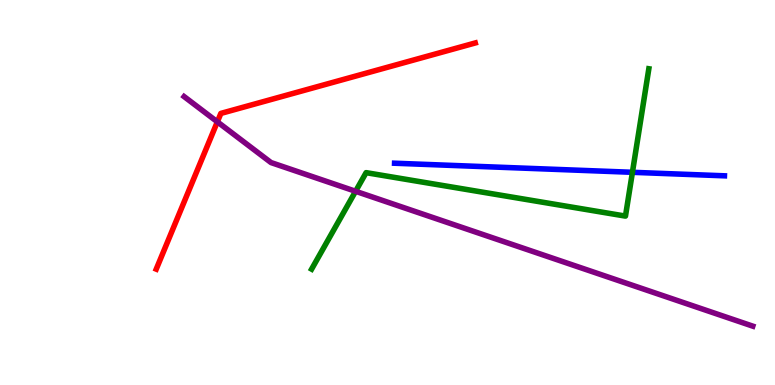[{'lines': ['blue', 'red'], 'intersections': []}, {'lines': ['green', 'red'], 'intersections': []}, {'lines': ['purple', 'red'], 'intersections': [{'x': 2.8, 'y': 6.84}]}, {'lines': ['blue', 'green'], 'intersections': [{'x': 8.16, 'y': 5.52}]}, {'lines': ['blue', 'purple'], 'intersections': []}, {'lines': ['green', 'purple'], 'intersections': [{'x': 4.59, 'y': 5.03}]}]